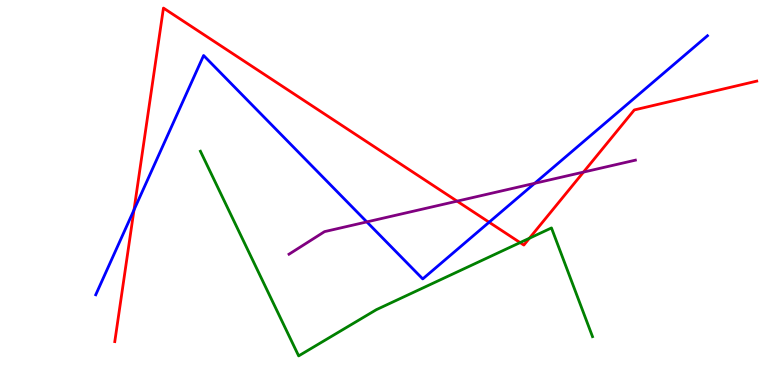[{'lines': ['blue', 'red'], 'intersections': [{'x': 1.73, 'y': 4.55}, {'x': 6.31, 'y': 4.23}]}, {'lines': ['green', 'red'], 'intersections': [{'x': 6.71, 'y': 3.7}, {'x': 6.83, 'y': 3.81}]}, {'lines': ['purple', 'red'], 'intersections': [{'x': 5.9, 'y': 4.78}, {'x': 7.53, 'y': 5.53}]}, {'lines': ['blue', 'green'], 'intersections': []}, {'lines': ['blue', 'purple'], 'intersections': [{'x': 4.73, 'y': 4.24}, {'x': 6.9, 'y': 5.24}]}, {'lines': ['green', 'purple'], 'intersections': []}]